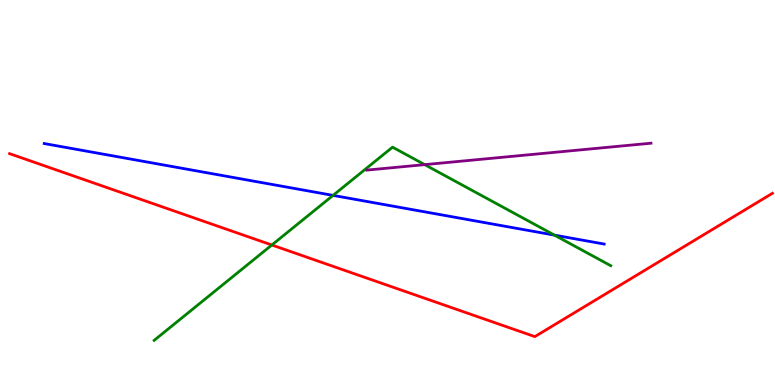[{'lines': ['blue', 'red'], 'intersections': []}, {'lines': ['green', 'red'], 'intersections': [{'x': 3.51, 'y': 3.64}]}, {'lines': ['purple', 'red'], 'intersections': []}, {'lines': ['blue', 'green'], 'intersections': [{'x': 4.3, 'y': 4.92}, {'x': 7.15, 'y': 3.89}]}, {'lines': ['blue', 'purple'], 'intersections': []}, {'lines': ['green', 'purple'], 'intersections': [{'x': 5.48, 'y': 5.72}]}]